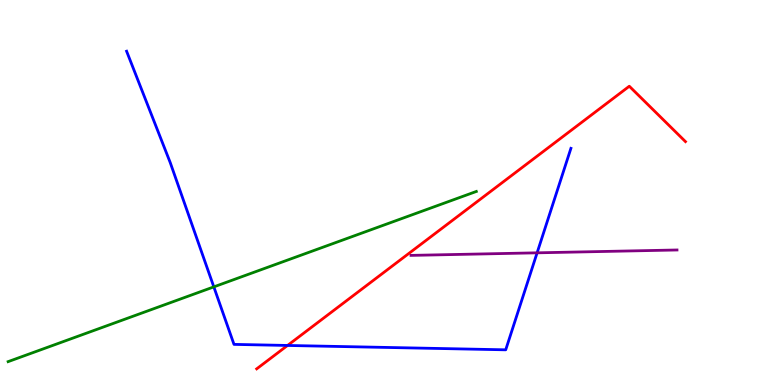[{'lines': ['blue', 'red'], 'intersections': [{'x': 3.71, 'y': 1.03}]}, {'lines': ['green', 'red'], 'intersections': []}, {'lines': ['purple', 'red'], 'intersections': []}, {'lines': ['blue', 'green'], 'intersections': [{'x': 2.76, 'y': 2.55}]}, {'lines': ['blue', 'purple'], 'intersections': [{'x': 6.93, 'y': 3.43}]}, {'lines': ['green', 'purple'], 'intersections': []}]